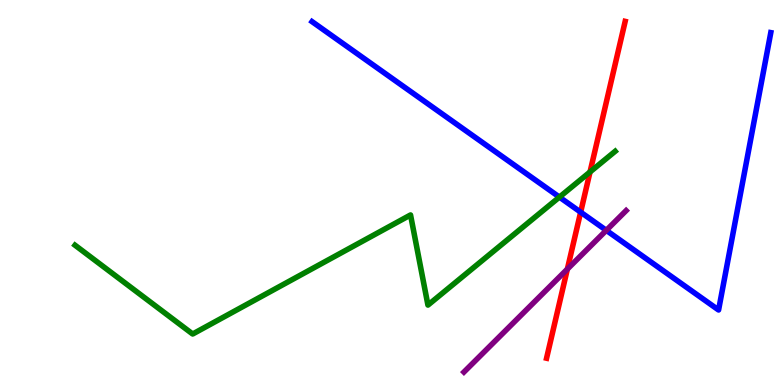[{'lines': ['blue', 'red'], 'intersections': [{'x': 7.49, 'y': 4.49}]}, {'lines': ['green', 'red'], 'intersections': [{'x': 7.61, 'y': 5.53}]}, {'lines': ['purple', 'red'], 'intersections': [{'x': 7.32, 'y': 3.01}]}, {'lines': ['blue', 'green'], 'intersections': [{'x': 7.22, 'y': 4.88}]}, {'lines': ['blue', 'purple'], 'intersections': [{'x': 7.82, 'y': 4.02}]}, {'lines': ['green', 'purple'], 'intersections': []}]